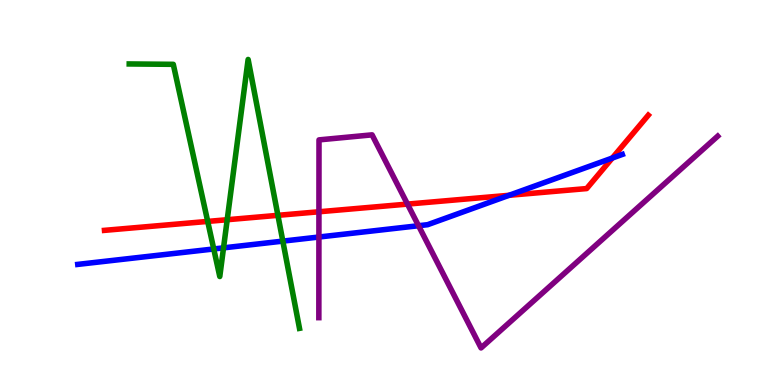[{'lines': ['blue', 'red'], 'intersections': [{'x': 6.57, 'y': 4.93}, {'x': 7.9, 'y': 5.89}]}, {'lines': ['green', 'red'], 'intersections': [{'x': 2.68, 'y': 4.25}, {'x': 2.93, 'y': 4.29}, {'x': 3.59, 'y': 4.41}]}, {'lines': ['purple', 'red'], 'intersections': [{'x': 4.12, 'y': 4.5}, {'x': 5.26, 'y': 4.7}]}, {'lines': ['blue', 'green'], 'intersections': [{'x': 2.76, 'y': 3.53}, {'x': 2.88, 'y': 3.56}, {'x': 3.65, 'y': 3.74}]}, {'lines': ['blue', 'purple'], 'intersections': [{'x': 4.12, 'y': 3.84}, {'x': 5.4, 'y': 4.14}]}, {'lines': ['green', 'purple'], 'intersections': []}]